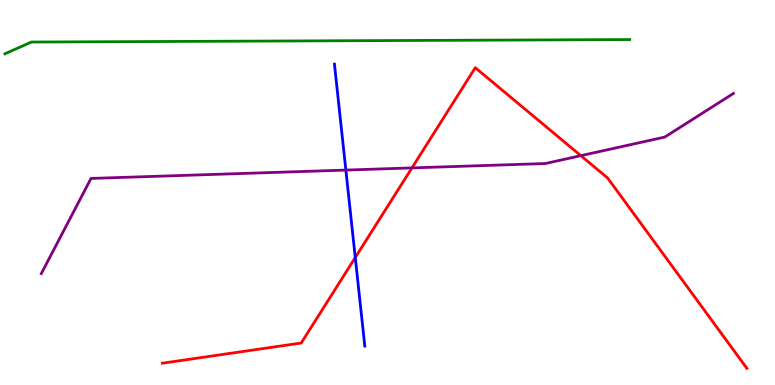[{'lines': ['blue', 'red'], 'intersections': [{'x': 4.58, 'y': 3.31}]}, {'lines': ['green', 'red'], 'intersections': []}, {'lines': ['purple', 'red'], 'intersections': [{'x': 5.32, 'y': 5.64}, {'x': 7.49, 'y': 5.96}]}, {'lines': ['blue', 'green'], 'intersections': []}, {'lines': ['blue', 'purple'], 'intersections': [{'x': 4.46, 'y': 5.58}]}, {'lines': ['green', 'purple'], 'intersections': []}]